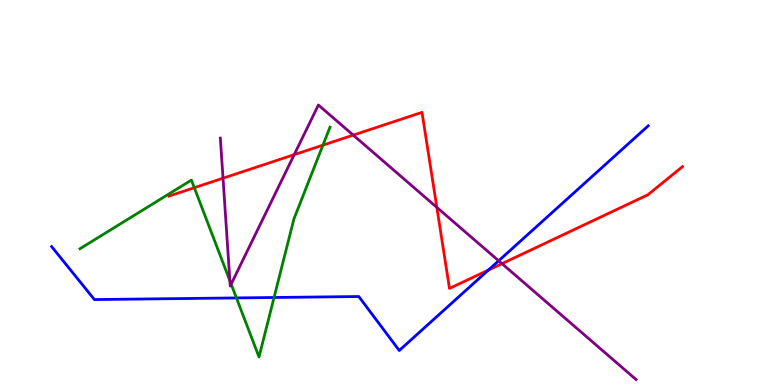[{'lines': ['blue', 'red'], 'intersections': [{'x': 6.3, 'y': 2.98}]}, {'lines': ['green', 'red'], 'intersections': [{'x': 2.51, 'y': 5.12}, {'x': 4.17, 'y': 6.23}]}, {'lines': ['purple', 'red'], 'intersections': [{'x': 2.88, 'y': 5.37}, {'x': 3.8, 'y': 5.98}, {'x': 4.56, 'y': 6.49}, {'x': 5.64, 'y': 4.61}, {'x': 6.48, 'y': 3.15}]}, {'lines': ['blue', 'green'], 'intersections': [{'x': 3.05, 'y': 2.26}, {'x': 3.54, 'y': 2.27}]}, {'lines': ['blue', 'purple'], 'intersections': [{'x': 6.43, 'y': 3.23}]}, {'lines': ['green', 'purple'], 'intersections': [{'x': 2.97, 'y': 2.71}, {'x': 2.98, 'y': 2.62}]}]